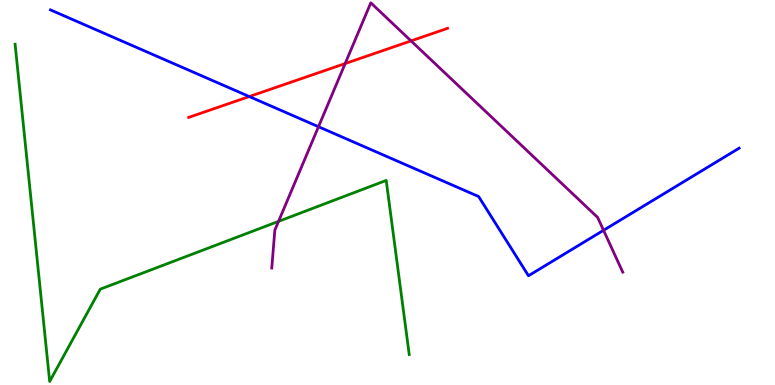[{'lines': ['blue', 'red'], 'intersections': [{'x': 3.22, 'y': 7.49}]}, {'lines': ['green', 'red'], 'intersections': []}, {'lines': ['purple', 'red'], 'intersections': [{'x': 4.45, 'y': 8.35}, {'x': 5.3, 'y': 8.94}]}, {'lines': ['blue', 'green'], 'intersections': []}, {'lines': ['blue', 'purple'], 'intersections': [{'x': 4.11, 'y': 6.71}, {'x': 7.79, 'y': 4.02}]}, {'lines': ['green', 'purple'], 'intersections': [{'x': 3.59, 'y': 4.25}]}]